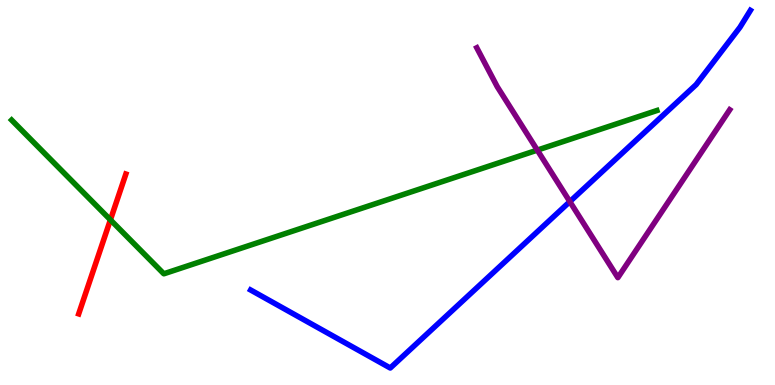[{'lines': ['blue', 'red'], 'intersections': []}, {'lines': ['green', 'red'], 'intersections': [{'x': 1.42, 'y': 4.29}]}, {'lines': ['purple', 'red'], 'intersections': []}, {'lines': ['blue', 'green'], 'intersections': []}, {'lines': ['blue', 'purple'], 'intersections': [{'x': 7.35, 'y': 4.76}]}, {'lines': ['green', 'purple'], 'intersections': [{'x': 6.93, 'y': 6.1}]}]